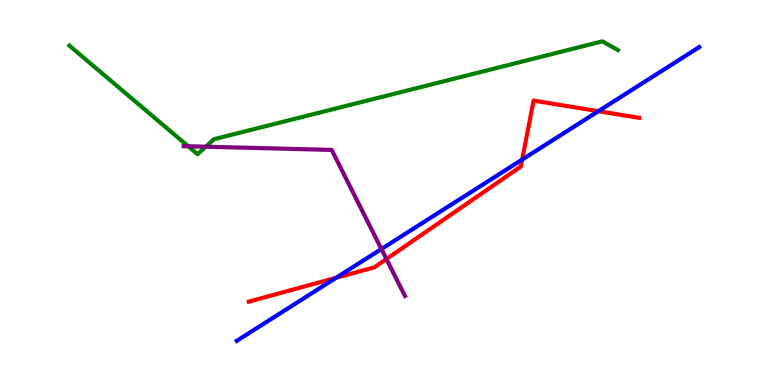[{'lines': ['blue', 'red'], 'intersections': [{'x': 4.34, 'y': 2.78}, {'x': 6.74, 'y': 5.85}, {'x': 7.72, 'y': 7.11}]}, {'lines': ['green', 'red'], 'intersections': []}, {'lines': ['purple', 'red'], 'intersections': [{'x': 4.99, 'y': 3.27}]}, {'lines': ['blue', 'green'], 'intersections': []}, {'lines': ['blue', 'purple'], 'intersections': [{'x': 4.92, 'y': 3.53}]}, {'lines': ['green', 'purple'], 'intersections': [{'x': 2.43, 'y': 6.2}, {'x': 2.66, 'y': 6.19}]}]